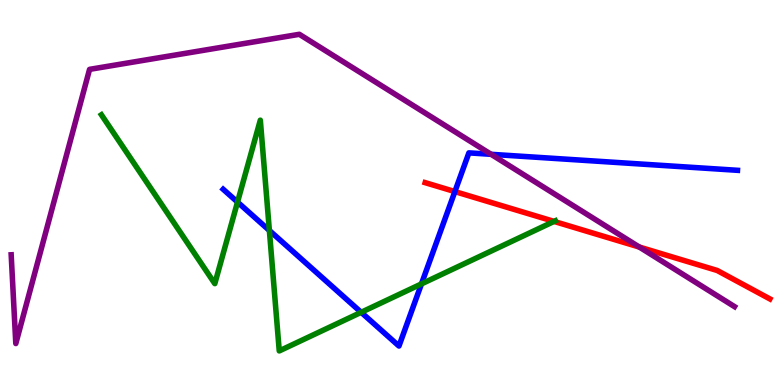[{'lines': ['blue', 'red'], 'intersections': [{'x': 5.87, 'y': 5.02}]}, {'lines': ['green', 'red'], 'intersections': [{'x': 7.15, 'y': 4.25}]}, {'lines': ['purple', 'red'], 'intersections': [{'x': 8.25, 'y': 3.58}]}, {'lines': ['blue', 'green'], 'intersections': [{'x': 3.06, 'y': 4.75}, {'x': 3.48, 'y': 4.01}, {'x': 4.66, 'y': 1.89}, {'x': 5.44, 'y': 2.63}]}, {'lines': ['blue', 'purple'], 'intersections': [{'x': 6.34, 'y': 5.99}]}, {'lines': ['green', 'purple'], 'intersections': []}]